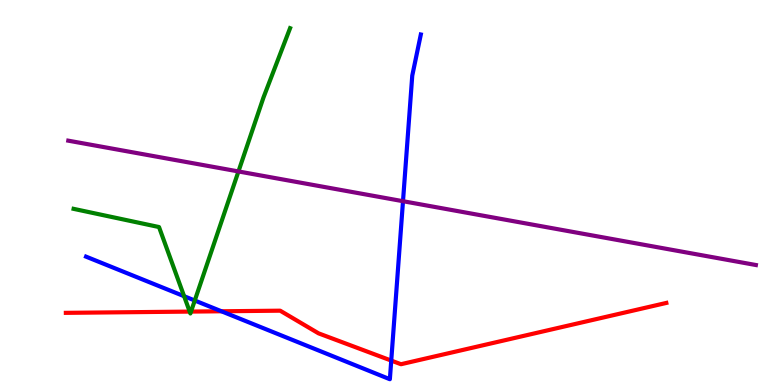[{'lines': ['blue', 'red'], 'intersections': [{'x': 2.86, 'y': 1.91}, {'x': 5.05, 'y': 0.634}]}, {'lines': ['green', 'red'], 'intersections': [{'x': 2.45, 'y': 1.91}, {'x': 2.46, 'y': 1.91}]}, {'lines': ['purple', 'red'], 'intersections': []}, {'lines': ['blue', 'green'], 'intersections': [{'x': 2.38, 'y': 2.31}, {'x': 2.51, 'y': 2.19}]}, {'lines': ['blue', 'purple'], 'intersections': [{'x': 5.2, 'y': 4.77}]}, {'lines': ['green', 'purple'], 'intersections': [{'x': 3.08, 'y': 5.55}]}]